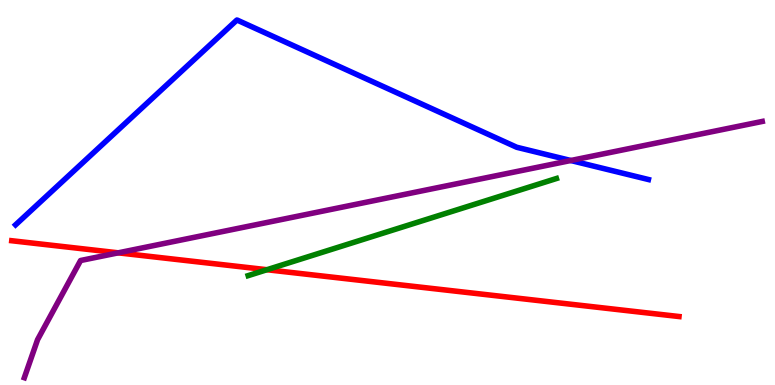[{'lines': ['blue', 'red'], 'intersections': []}, {'lines': ['green', 'red'], 'intersections': [{'x': 3.44, 'y': 2.99}]}, {'lines': ['purple', 'red'], 'intersections': [{'x': 1.53, 'y': 3.43}]}, {'lines': ['blue', 'green'], 'intersections': []}, {'lines': ['blue', 'purple'], 'intersections': [{'x': 7.37, 'y': 5.83}]}, {'lines': ['green', 'purple'], 'intersections': []}]